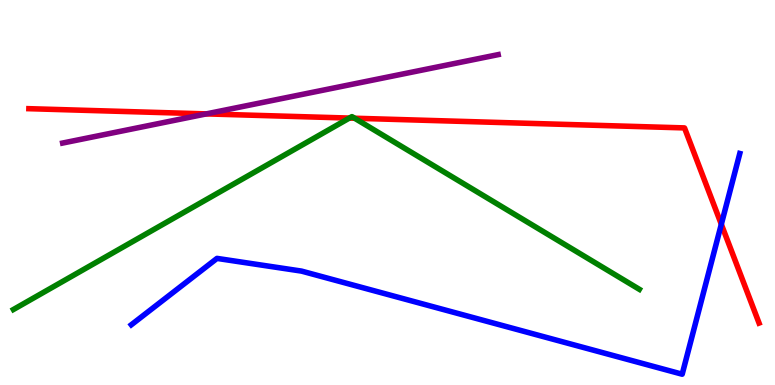[{'lines': ['blue', 'red'], 'intersections': [{'x': 9.31, 'y': 4.17}]}, {'lines': ['green', 'red'], 'intersections': [{'x': 4.51, 'y': 6.93}, {'x': 4.58, 'y': 6.93}]}, {'lines': ['purple', 'red'], 'intersections': [{'x': 2.66, 'y': 7.04}]}, {'lines': ['blue', 'green'], 'intersections': []}, {'lines': ['blue', 'purple'], 'intersections': []}, {'lines': ['green', 'purple'], 'intersections': []}]